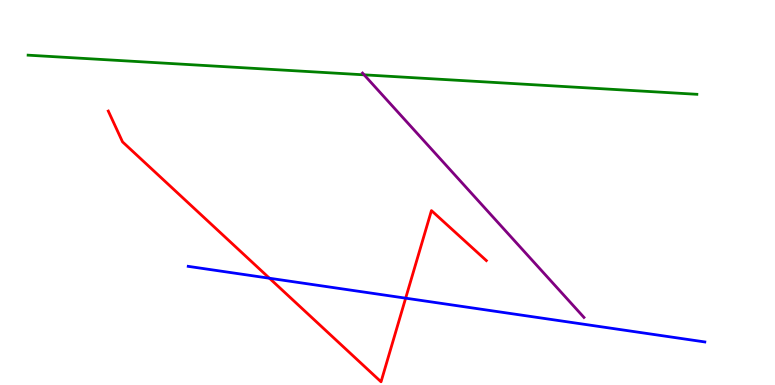[{'lines': ['blue', 'red'], 'intersections': [{'x': 3.48, 'y': 2.77}, {'x': 5.23, 'y': 2.26}]}, {'lines': ['green', 'red'], 'intersections': []}, {'lines': ['purple', 'red'], 'intersections': []}, {'lines': ['blue', 'green'], 'intersections': []}, {'lines': ['blue', 'purple'], 'intersections': []}, {'lines': ['green', 'purple'], 'intersections': [{'x': 4.7, 'y': 8.06}]}]